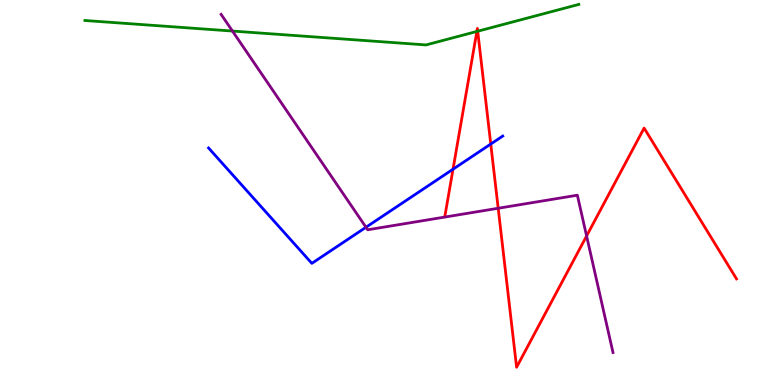[{'lines': ['blue', 'red'], 'intersections': [{'x': 5.85, 'y': 5.6}, {'x': 6.33, 'y': 6.26}]}, {'lines': ['green', 'red'], 'intersections': [{'x': 6.15, 'y': 9.18}, {'x': 6.16, 'y': 9.19}]}, {'lines': ['purple', 'red'], 'intersections': [{'x': 6.43, 'y': 4.59}, {'x': 7.57, 'y': 3.87}]}, {'lines': ['blue', 'green'], 'intersections': []}, {'lines': ['blue', 'purple'], 'intersections': [{'x': 4.72, 'y': 4.1}]}, {'lines': ['green', 'purple'], 'intersections': [{'x': 3.0, 'y': 9.19}]}]